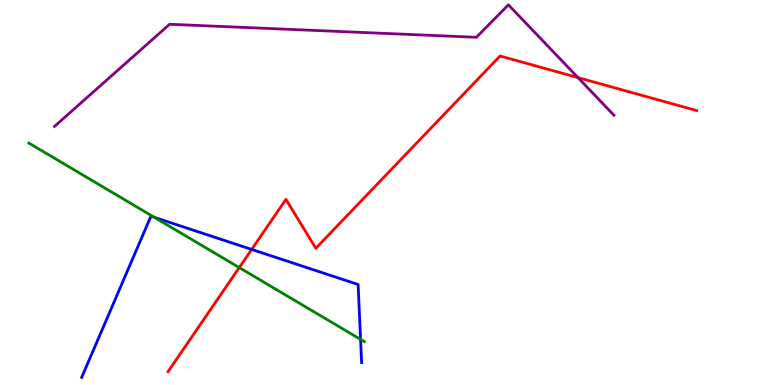[{'lines': ['blue', 'red'], 'intersections': [{'x': 3.25, 'y': 3.52}]}, {'lines': ['green', 'red'], 'intersections': [{'x': 3.09, 'y': 3.05}]}, {'lines': ['purple', 'red'], 'intersections': [{'x': 7.46, 'y': 7.98}]}, {'lines': ['blue', 'green'], 'intersections': [{'x': 1.99, 'y': 4.35}, {'x': 4.65, 'y': 1.18}]}, {'lines': ['blue', 'purple'], 'intersections': []}, {'lines': ['green', 'purple'], 'intersections': []}]